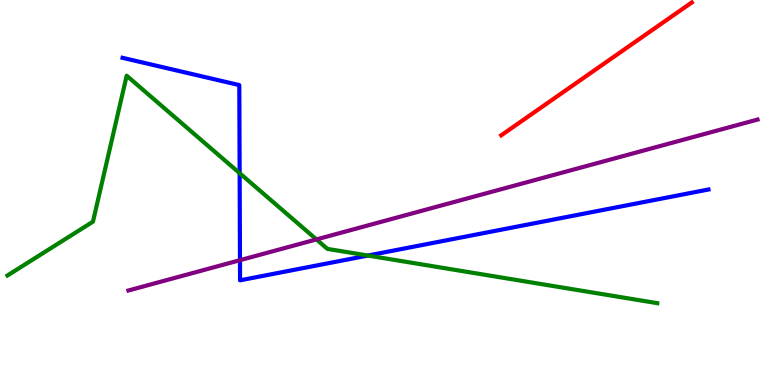[{'lines': ['blue', 'red'], 'intersections': []}, {'lines': ['green', 'red'], 'intersections': []}, {'lines': ['purple', 'red'], 'intersections': []}, {'lines': ['blue', 'green'], 'intersections': [{'x': 3.09, 'y': 5.5}, {'x': 4.75, 'y': 3.36}]}, {'lines': ['blue', 'purple'], 'intersections': [{'x': 3.1, 'y': 3.24}]}, {'lines': ['green', 'purple'], 'intersections': [{'x': 4.08, 'y': 3.78}]}]